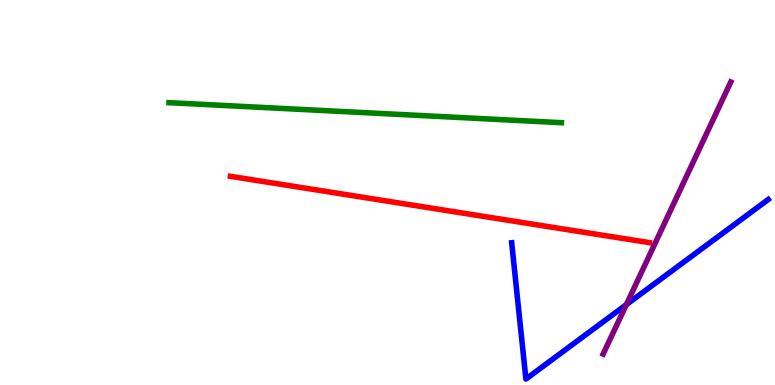[{'lines': ['blue', 'red'], 'intersections': []}, {'lines': ['green', 'red'], 'intersections': []}, {'lines': ['purple', 'red'], 'intersections': []}, {'lines': ['blue', 'green'], 'intersections': []}, {'lines': ['blue', 'purple'], 'intersections': [{'x': 8.08, 'y': 2.09}]}, {'lines': ['green', 'purple'], 'intersections': []}]